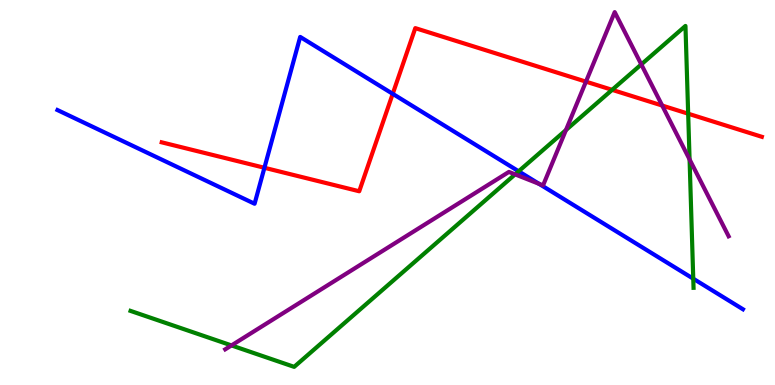[{'lines': ['blue', 'red'], 'intersections': [{'x': 3.41, 'y': 5.64}, {'x': 5.07, 'y': 7.56}]}, {'lines': ['green', 'red'], 'intersections': [{'x': 7.9, 'y': 7.67}, {'x': 8.88, 'y': 7.05}]}, {'lines': ['purple', 'red'], 'intersections': [{'x': 7.56, 'y': 7.88}, {'x': 8.54, 'y': 7.26}]}, {'lines': ['blue', 'green'], 'intersections': [{'x': 6.69, 'y': 5.55}, {'x': 8.95, 'y': 2.76}]}, {'lines': ['blue', 'purple'], 'intersections': [{'x': 6.96, 'y': 5.22}]}, {'lines': ['green', 'purple'], 'intersections': [{'x': 2.99, 'y': 1.03}, {'x': 6.65, 'y': 5.47}, {'x': 7.3, 'y': 6.62}, {'x': 8.27, 'y': 8.33}, {'x': 8.9, 'y': 5.86}]}]